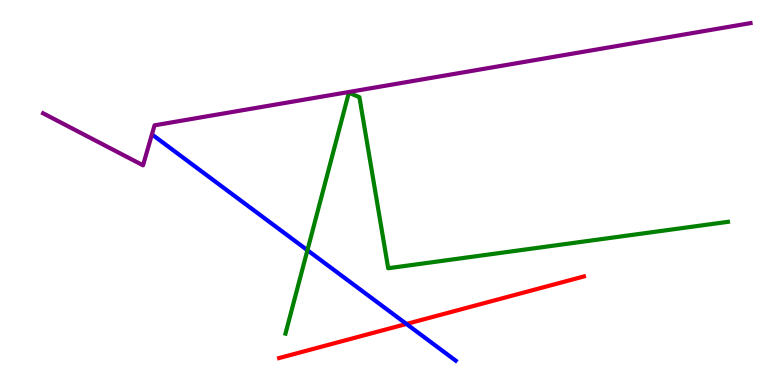[{'lines': ['blue', 'red'], 'intersections': [{'x': 5.24, 'y': 1.59}]}, {'lines': ['green', 'red'], 'intersections': []}, {'lines': ['purple', 'red'], 'intersections': []}, {'lines': ['blue', 'green'], 'intersections': [{'x': 3.97, 'y': 3.5}]}, {'lines': ['blue', 'purple'], 'intersections': []}, {'lines': ['green', 'purple'], 'intersections': []}]